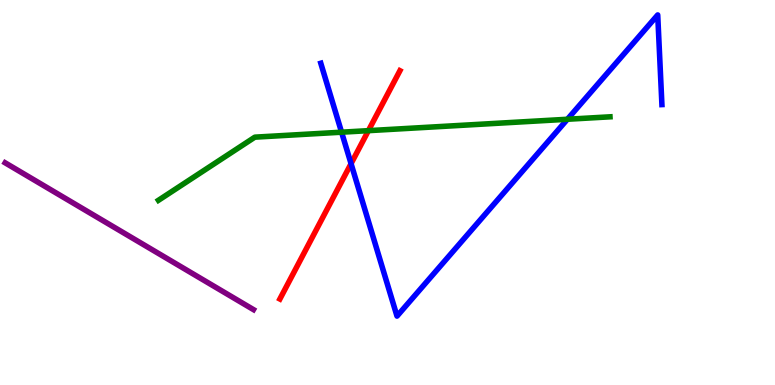[{'lines': ['blue', 'red'], 'intersections': [{'x': 4.53, 'y': 5.75}]}, {'lines': ['green', 'red'], 'intersections': [{'x': 4.75, 'y': 6.61}]}, {'lines': ['purple', 'red'], 'intersections': []}, {'lines': ['blue', 'green'], 'intersections': [{'x': 4.41, 'y': 6.57}, {'x': 7.32, 'y': 6.9}]}, {'lines': ['blue', 'purple'], 'intersections': []}, {'lines': ['green', 'purple'], 'intersections': []}]